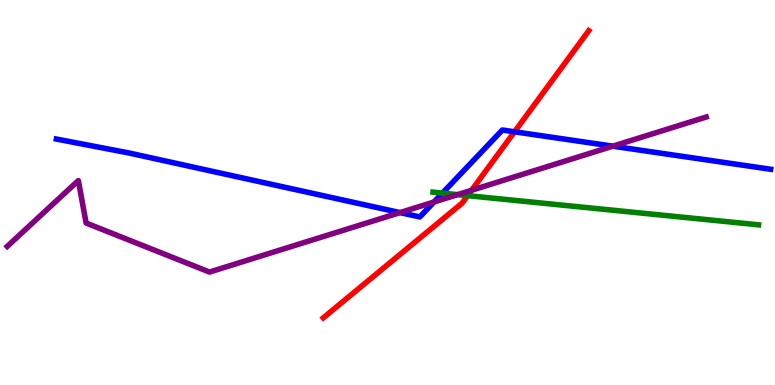[{'lines': ['blue', 'red'], 'intersections': [{'x': 6.64, 'y': 6.58}]}, {'lines': ['green', 'red'], 'intersections': [{'x': 6.03, 'y': 4.92}]}, {'lines': ['purple', 'red'], 'intersections': [{'x': 6.09, 'y': 5.06}]}, {'lines': ['blue', 'green'], 'intersections': [{'x': 5.71, 'y': 4.98}]}, {'lines': ['blue', 'purple'], 'intersections': [{'x': 5.16, 'y': 4.48}, {'x': 5.6, 'y': 4.75}, {'x': 7.91, 'y': 6.2}]}, {'lines': ['green', 'purple'], 'intersections': [{'x': 5.9, 'y': 4.94}]}]